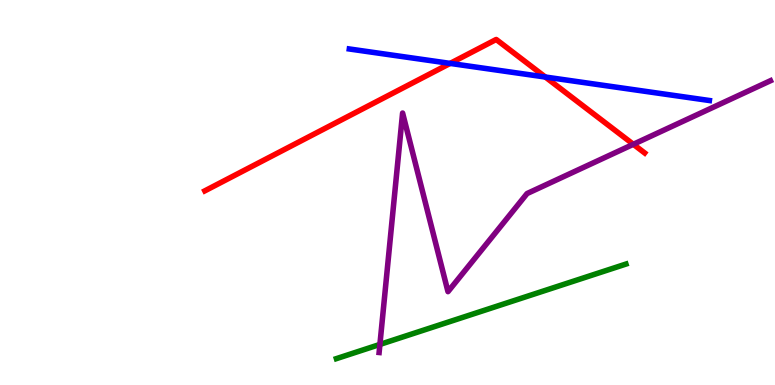[{'lines': ['blue', 'red'], 'intersections': [{'x': 5.81, 'y': 8.35}, {'x': 7.04, 'y': 8.0}]}, {'lines': ['green', 'red'], 'intersections': []}, {'lines': ['purple', 'red'], 'intersections': [{'x': 8.17, 'y': 6.25}]}, {'lines': ['blue', 'green'], 'intersections': []}, {'lines': ['blue', 'purple'], 'intersections': []}, {'lines': ['green', 'purple'], 'intersections': [{'x': 4.9, 'y': 1.05}]}]